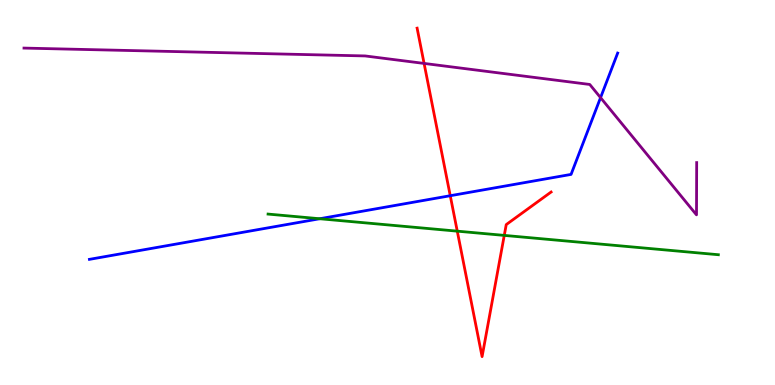[{'lines': ['blue', 'red'], 'intersections': [{'x': 5.81, 'y': 4.92}]}, {'lines': ['green', 'red'], 'intersections': [{'x': 5.9, 'y': 4.0}, {'x': 6.51, 'y': 3.89}]}, {'lines': ['purple', 'red'], 'intersections': [{'x': 5.47, 'y': 8.35}]}, {'lines': ['blue', 'green'], 'intersections': [{'x': 4.13, 'y': 4.32}]}, {'lines': ['blue', 'purple'], 'intersections': [{'x': 7.75, 'y': 7.46}]}, {'lines': ['green', 'purple'], 'intersections': []}]